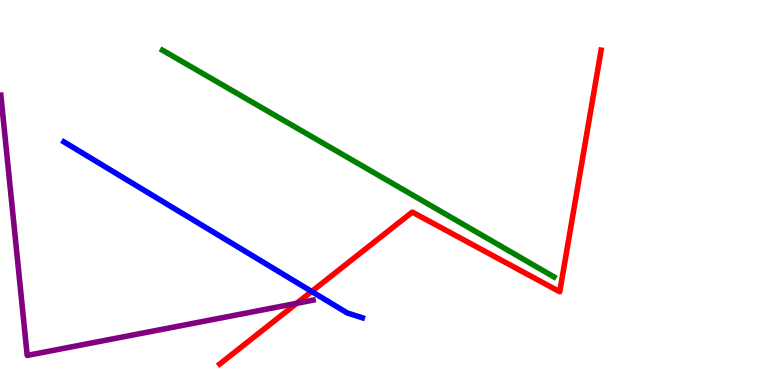[{'lines': ['blue', 'red'], 'intersections': [{'x': 4.02, 'y': 2.43}]}, {'lines': ['green', 'red'], 'intersections': []}, {'lines': ['purple', 'red'], 'intersections': [{'x': 3.83, 'y': 2.12}]}, {'lines': ['blue', 'green'], 'intersections': []}, {'lines': ['blue', 'purple'], 'intersections': []}, {'lines': ['green', 'purple'], 'intersections': []}]